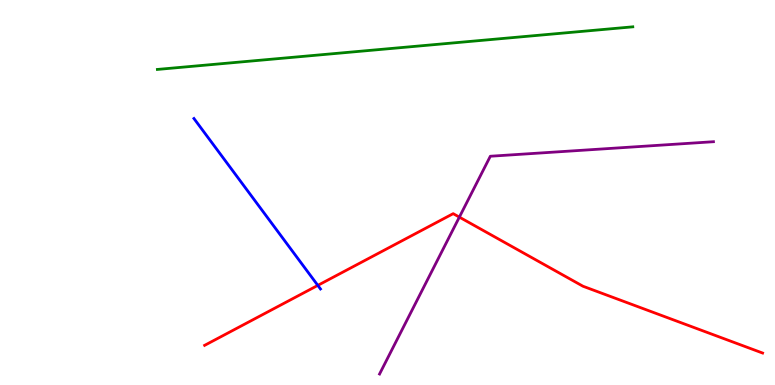[{'lines': ['blue', 'red'], 'intersections': [{'x': 4.1, 'y': 2.59}]}, {'lines': ['green', 'red'], 'intersections': []}, {'lines': ['purple', 'red'], 'intersections': [{'x': 5.93, 'y': 4.36}]}, {'lines': ['blue', 'green'], 'intersections': []}, {'lines': ['blue', 'purple'], 'intersections': []}, {'lines': ['green', 'purple'], 'intersections': []}]